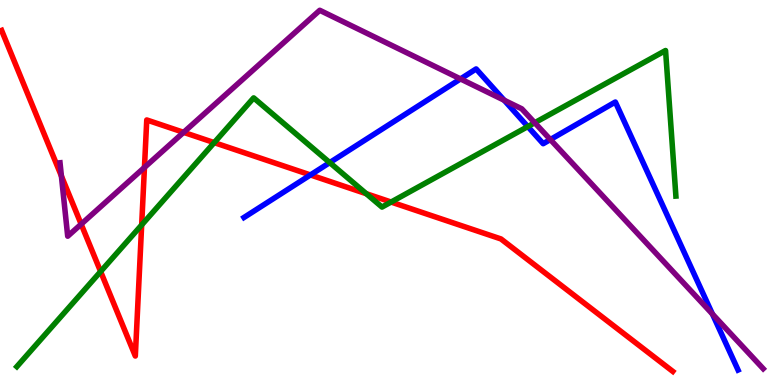[{'lines': ['blue', 'red'], 'intersections': [{'x': 4.01, 'y': 5.46}]}, {'lines': ['green', 'red'], 'intersections': [{'x': 1.3, 'y': 2.95}, {'x': 1.83, 'y': 4.16}, {'x': 2.76, 'y': 6.3}, {'x': 4.73, 'y': 4.97}, {'x': 5.05, 'y': 4.75}]}, {'lines': ['purple', 'red'], 'intersections': [{'x': 0.792, 'y': 5.43}, {'x': 1.05, 'y': 4.18}, {'x': 1.86, 'y': 5.65}, {'x': 2.37, 'y': 6.56}]}, {'lines': ['blue', 'green'], 'intersections': [{'x': 4.25, 'y': 5.78}, {'x': 6.81, 'y': 6.71}]}, {'lines': ['blue', 'purple'], 'intersections': [{'x': 5.94, 'y': 7.95}, {'x': 6.51, 'y': 7.4}, {'x': 7.1, 'y': 6.38}, {'x': 9.19, 'y': 1.84}]}, {'lines': ['green', 'purple'], 'intersections': [{'x': 6.9, 'y': 6.81}]}]